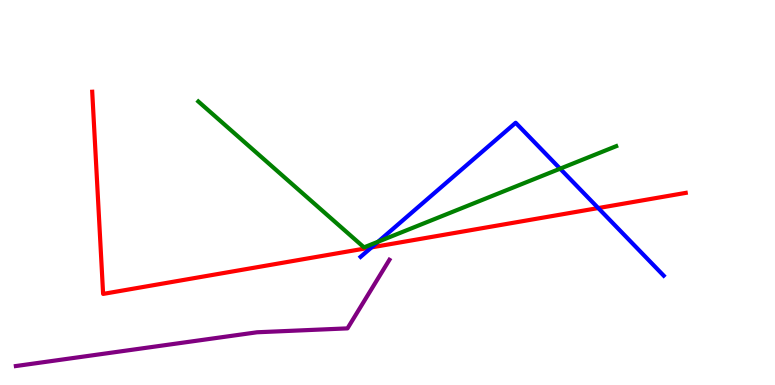[{'lines': ['blue', 'red'], 'intersections': [{'x': 4.79, 'y': 3.57}, {'x': 7.72, 'y': 4.6}]}, {'lines': ['green', 'red'], 'intersections': []}, {'lines': ['purple', 'red'], 'intersections': []}, {'lines': ['blue', 'green'], 'intersections': [{'x': 4.88, 'y': 3.72}, {'x': 7.23, 'y': 5.62}]}, {'lines': ['blue', 'purple'], 'intersections': []}, {'lines': ['green', 'purple'], 'intersections': []}]